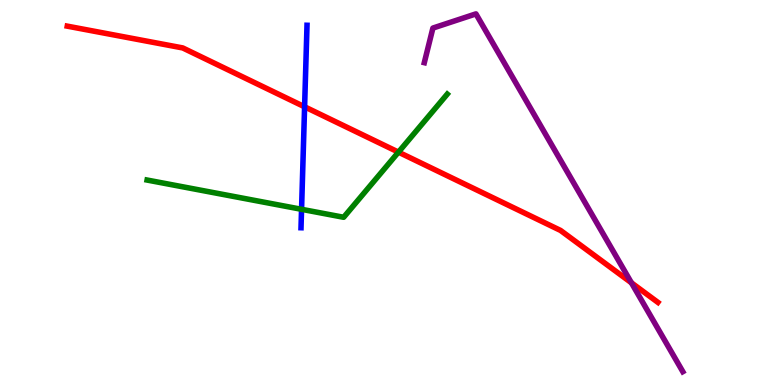[{'lines': ['blue', 'red'], 'intersections': [{'x': 3.93, 'y': 7.23}]}, {'lines': ['green', 'red'], 'intersections': [{'x': 5.14, 'y': 6.05}]}, {'lines': ['purple', 'red'], 'intersections': [{'x': 8.15, 'y': 2.65}]}, {'lines': ['blue', 'green'], 'intersections': [{'x': 3.89, 'y': 4.56}]}, {'lines': ['blue', 'purple'], 'intersections': []}, {'lines': ['green', 'purple'], 'intersections': []}]